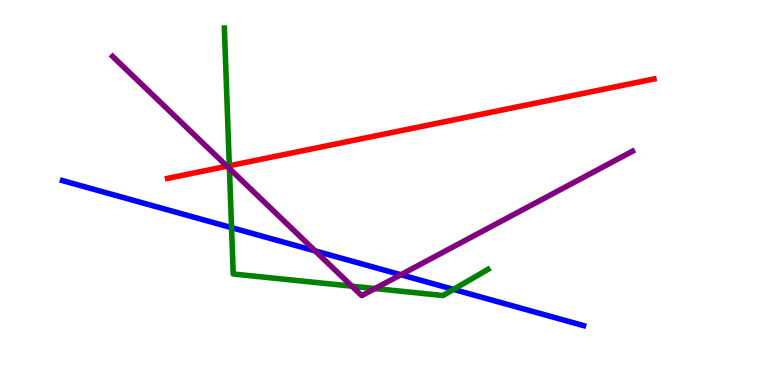[{'lines': ['blue', 'red'], 'intersections': []}, {'lines': ['green', 'red'], 'intersections': [{'x': 2.96, 'y': 5.69}]}, {'lines': ['purple', 'red'], 'intersections': [{'x': 2.93, 'y': 5.68}]}, {'lines': ['blue', 'green'], 'intersections': [{'x': 2.99, 'y': 4.09}, {'x': 5.85, 'y': 2.48}]}, {'lines': ['blue', 'purple'], 'intersections': [{'x': 4.07, 'y': 3.48}, {'x': 5.17, 'y': 2.86}]}, {'lines': ['green', 'purple'], 'intersections': [{'x': 2.96, 'y': 5.62}, {'x': 4.54, 'y': 2.57}, {'x': 4.84, 'y': 2.51}]}]